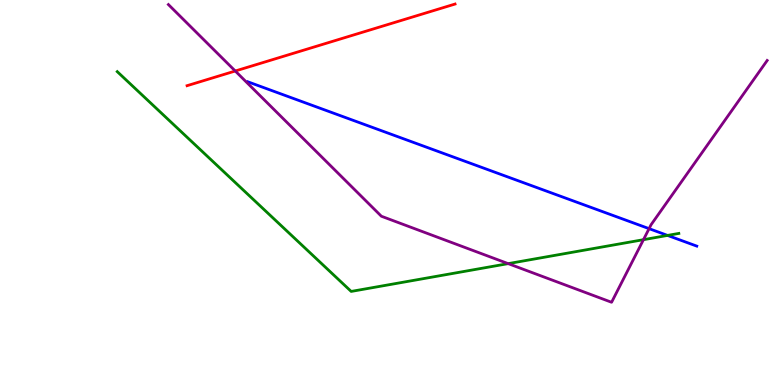[{'lines': ['blue', 'red'], 'intersections': []}, {'lines': ['green', 'red'], 'intersections': []}, {'lines': ['purple', 'red'], 'intersections': [{'x': 3.04, 'y': 8.16}]}, {'lines': ['blue', 'green'], 'intersections': [{'x': 8.61, 'y': 3.89}]}, {'lines': ['blue', 'purple'], 'intersections': [{'x': 8.38, 'y': 4.06}]}, {'lines': ['green', 'purple'], 'intersections': [{'x': 6.56, 'y': 3.15}, {'x': 8.3, 'y': 3.77}]}]